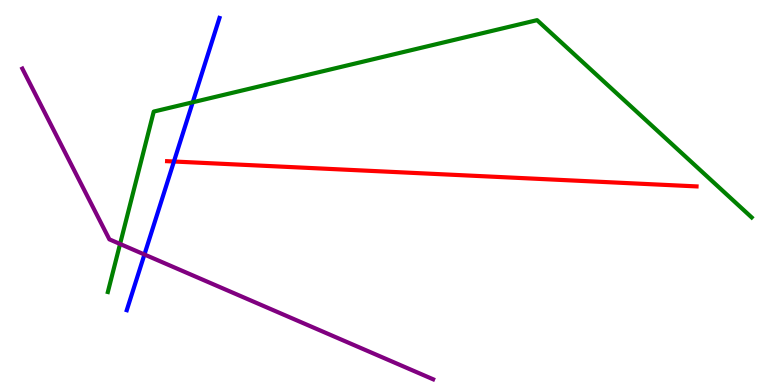[{'lines': ['blue', 'red'], 'intersections': [{'x': 2.24, 'y': 5.8}]}, {'lines': ['green', 'red'], 'intersections': []}, {'lines': ['purple', 'red'], 'intersections': []}, {'lines': ['blue', 'green'], 'intersections': [{'x': 2.49, 'y': 7.34}]}, {'lines': ['blue', 'purple'], 'intersections': [{'x': 1.86, 'y': 3.39}]}, {'lines': ['green', 'purple'], 'intersections': [{'x': 1.55, 'y': 3.66}]}]